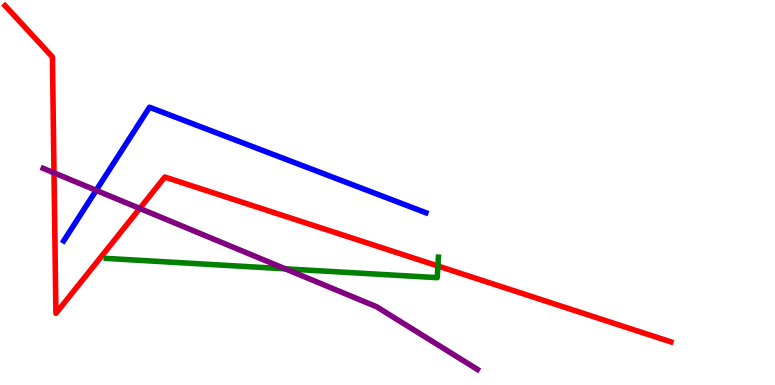[{'lines': ['blue', 'red'], 'intersections': []}, {'lines': ['green', 'red'], 'intersections': [{'x': 5.65, 'y': 3.09}]}, {'lines': ['purple', 'red'], 'intersections': [{'x': 0.697, 'y': 5.51}, {'x': 1.8, 'y': 4.59}]}, {'lines': ['blue', 'green'], 'intersections': []}, {'lines': ['blue', 'purple'], 'intersections': [{'x': 1.24, 'y': 5.06}]}, {'lines': ['green', 'purple'], 'intersections': [{'x': 3.68, 'y': 3.02}]}]